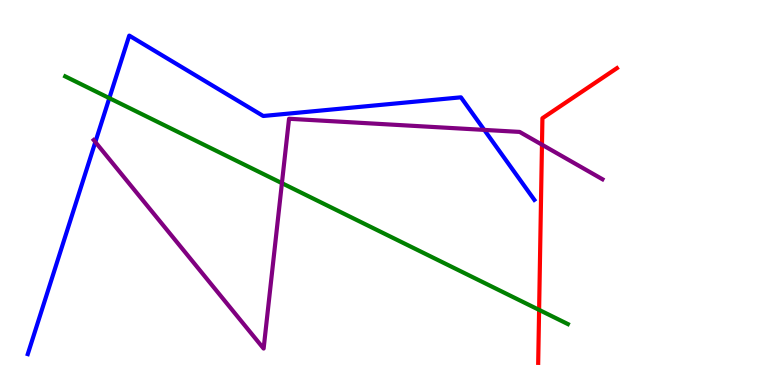[{'lines': ['blue', 'red'], 'intersections': []}, {'lines': ['green', 'red'], 'intersections': [{'x': 6.96, 'y': 1.95}]}, {'lines': ['purple', 'red'], 'intersections': [{'x': 6.99, 'y': 6.24}]}, {'lines': ['blue', 'green'], 'intersections': [{'x': 1.41, 'y': 7.45}]}, {'lines': ['blue', 'purple'], 'intersections': [{'x': 1.23, 'y': 6.31}, {'x': 6.25, 'y': 6.63}]}, {'lines': ['green', 'purple'], 'intersections': [{'x': 3.64, 'y': 5.24}]}]